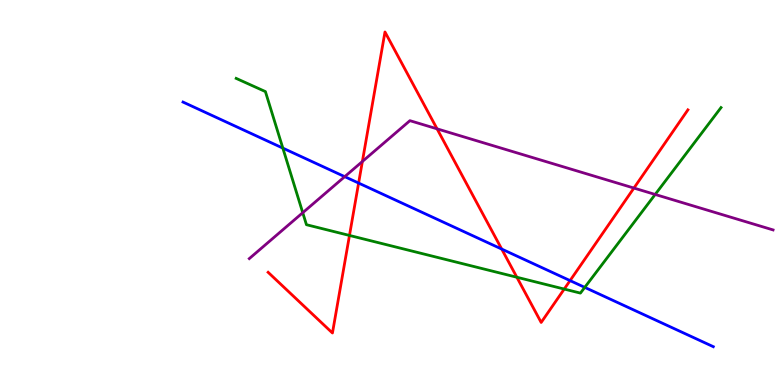[{'lines': ['blue', 'red'], 'intersections': [{'x': 4.63, 'y': 5.25}, {'x': 6.47, 'y': 3.53}, {'x': 7.36, 'y': 2.71}]}, {'lines': ['green', 'red'], 'intersections': [{'x': 4.51, 'y': 3.88}, {'x': 6.67, 'y': 2.8}, {'x': 7.28, 'y': 2.49}]}, {'lines': ['purple', 'red'], 'intersections': [{'x': 4.68, 'y': 5.81}, {'x': 5.64, 'y': 6.65}, {'x': 8.18, 'y': 5.12}]}, {'lines': ['blue', 'green'], 'intersections': [{'x': 3.65, 'y': 6.15}, {'x': 7.55, 'y': 2.54}]}, {'lines': ['blue', 'purple'], 'intersections': [{'x': 4.45, 'y': 5.41}]}, {'lines': ['green', 'purple'], 'intersections': [{'x': 3.91, 'y': 4.48}, {'x': 8.45, 'y': 4.95}]}]